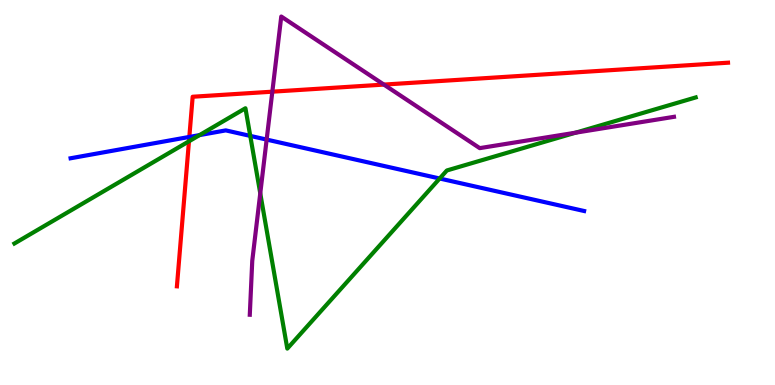[{'lines': ['blue', 'red'], 'intersections': [{'x': 2.44, 'y': 6.44}]}, {'lines': ['green', 'red'], 'intersections': [{'x': 2.44, 'y': 6.33}]}, {'lines': ['purple', 'red'], 'intersections': [{'x': 3.51, 'y': 7.62}, {'x': 4.95, 'y': 7.8}]}, {'lines': ['blue', 'green'], 'intersections': [{'x': 2.58, 'y': 6.49}, {'x': 3.23, 'y': 6.47}, {'x': 5.67, 'y': 5.36}]}, {'lines': ['blue', 'purple'], 'intersections': [{'x': 3.44, 'y': 6.37}]}, {'lines': ['green', 'purple'], 'intersections': [{'x': 3.36, 'y': 4.98}, {'x': 7.43, 'y': 6.55}]}]